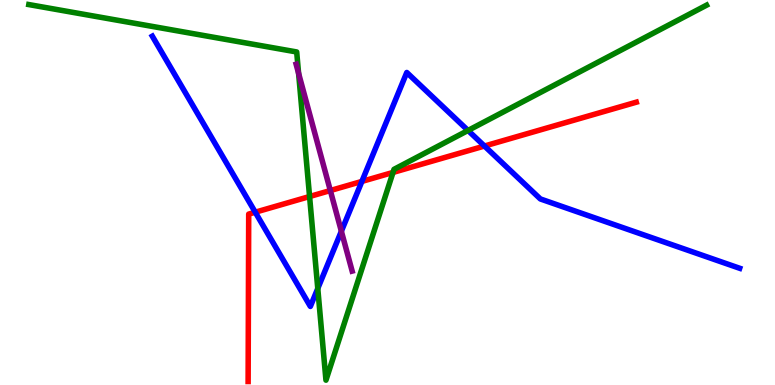[{'lines': ['blue', 'red'], 'intersections': [{'x': 3.29, 'y': 4.49}, {'x': 4.67, 'y': 5.29}, {'x': 6.25, 'y': 6.21}]}, {'lines': ['green', 'red'], 'intersections': [{'x': 3.99, 'y': 4.9}, {'x': 5.07, 'y': 5.52}]}, {'lines': ['purple', 'red'], 'intersections': [{'x': 4.26, 'y': 5.05}]}, {'lines': ['blue', 'green'], 'intersections': [{'x': 4.1, 'y': 2.51}, {'x': 6.04, 'y': 6.61}]}, {'lines': ['blue', 'purple'], 'intersections': [{'x': 4.4, 'y': 3.99}]}, {'lines': ['green', 'purple'], 'intersections': [{'x': 3.85, 'y': 8.09}]}]